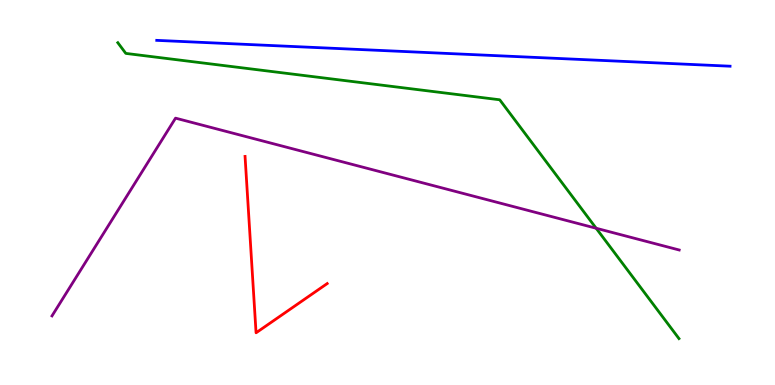[{'lines': ['blue', 'red'], 'intersections': []}, {'lines': ['green', 'red'], 'intersections': []}, {'lines': ['purple', 'red'], 'intersections': []}, {'lines': ['blue', 'green'], 'intersections': []}, {'lines': ['blue', 'purple'], 'intersections': []}, {'lines': ['green', 'purple'], 'intersections': [{'x': 7.69, 'y': 4.07}]}]